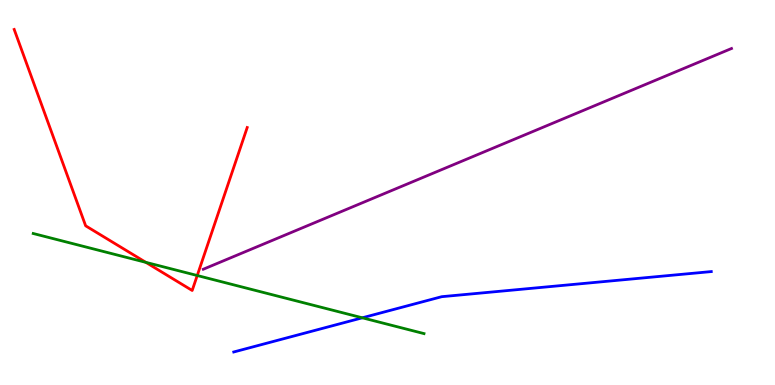[{'lines': ['blue', 'red'], 'intersections': []}, {'lines': ['green', 'red'], 'intersections': [{'x': 1.88, 'y': 3.19}, {'x': 2.55, 'y': 2.84}]}, {'lines': ['purple', 'red'], 'intersections': []}, {'lines': ['blue', 'green'], 'intersections': [{'x': 4.68, 'y': 1.75}]}, {'lines': ['blue', 'purple'], 'intersections': []}, {'lines': ['green', 'purple'], 'intersections': []}]